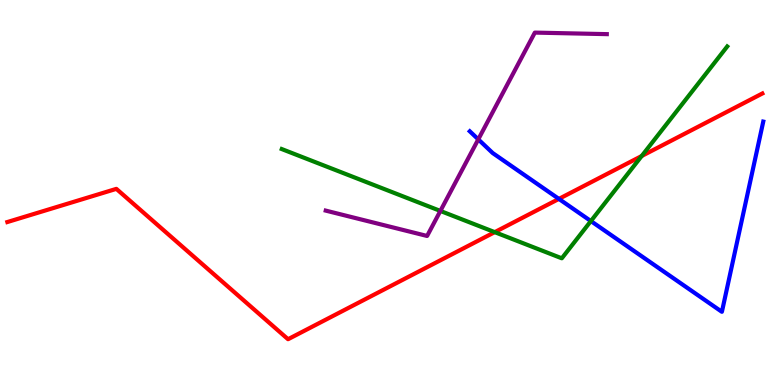[{'lines': ['blue', 'red'], 'intersections': [{'x': 7.21, 'y': 4.83}]}, {'lines': ['green', 'red'], 'intersections': [{'x': 6.38, 'y': 3.97}, {'x': 8.28, 'y': 5.95}]}, {'lines': ['purple', 'red'], 'intersections': []}, {'lines': ['blue', 'green'], 'intersections': [{'x': 7.62, 'y': 4.26}]}, {'lines': ['blue', 'purple'], 'intersections': [{'x': 6.17, 'y': 6.38}]}, {'lines': ['green', 'purple'], 'intersections': [{'x': 5.68, 'y': 4.52}]}]